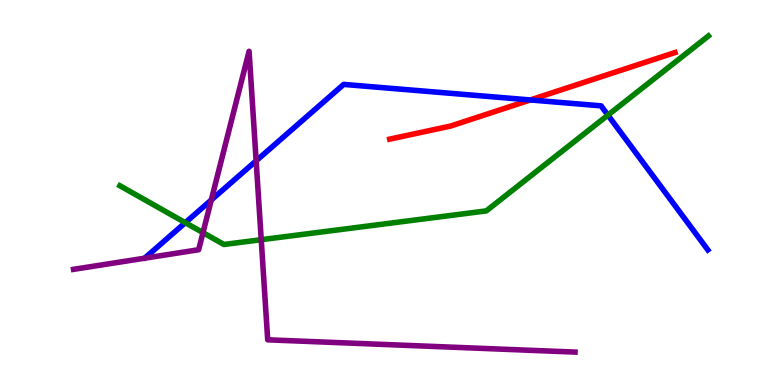[{'lines': ['blue', 'red'], 'intersections': [{'x': 6.84, 'y': 7.4}]}, {'lines': ['green', 'red'], 'intersections': []}, {'lines': ['purple', 'red'], 'intersections': []}, {'lines': ['blue', 'green'], 'intersections': [{'x': 2.39, 'y': 4.22}, {'x': 7.84, 'y': 7.01}]}, {'lines': ['blue', 'purple'], 'intersections': [{'x': 2.73, 'y': 4.81}, {'x': 3.31, 'y': 5.82}]}, {'lines': ['green', 'purple'], 'intersections': [{'x': 2.62, 'y': 3.96}, {'x': 3.37, 'y': 3.77}]}]